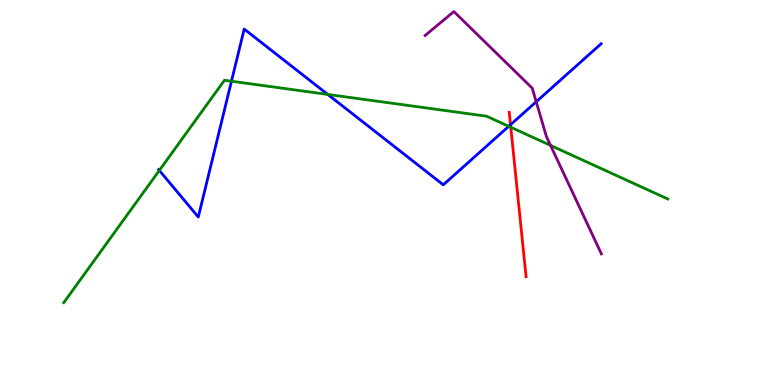[{'lines': ['blue', 'red'], 'intersections': [{'x': 6.59, 'y': 6.76}]}, {'lines': ['green', 'red'], 'intersections': [{'x': 6.59, 'y': 6.7}]}, {'lines': ['purple', 'red'], 'intersections': []}, {'lines': ['blue', 'green'], 'intersections': [{'x': 2.06, 'y': 5.57}, {'x': 2.99, 'y': 7.89}, {'x': 4.23, 'y': 7.55}, {'x': 6.56, 'y': 6.72}]}, {'lines': ['blue', 'purple'], 'intersections': [{'x': 6.92, 'y': 7.36}]}, {'lines': ['green', 'purple'], 'intersections': [{'x': 7.1, 'y': 6.22}]}]